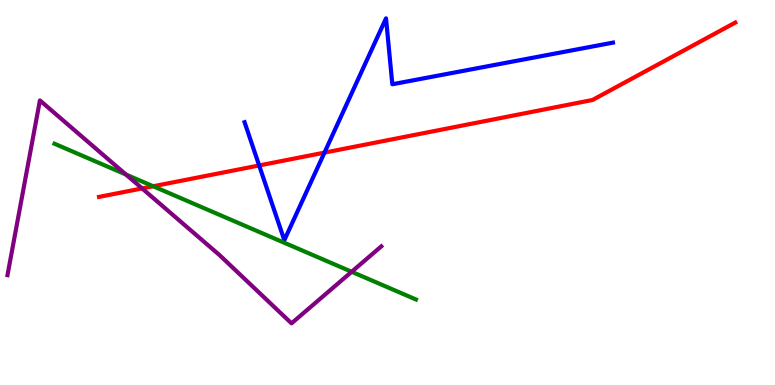[{'lines': ['blue', 'red'], 'intersections': [{'x': 3.34, 'y': 5.7}, {'x': 4.19, 'y': 6.04}]}, {'lines': ['green', 'red'], 'intersections': [{'x': 1.98, 'y': 5.16}]}, {'lines': ['purple', 'red'], 'intersections': [{'x': 1.83, 'y': 5.11}]}, {'lines': ['blue', 'green'], 'intersections': []}, {'lines': ['blue', 'purple'], 'intersections': []}, {'lines': ['green', 'purple'], 'intersections': [{'x': 1.63, 'y': 5.47}, {'x': 4.54, 'y': 2.94}]}]